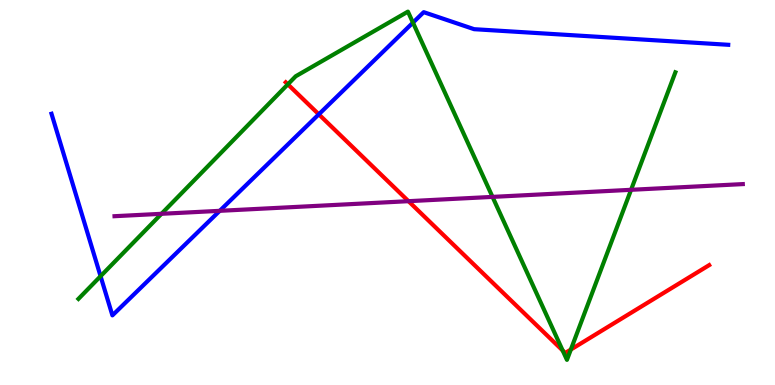[{'lines': ['blue', 'red'], 'intersections': [{'x': 4.11, 'y': 7.03}]}, {'lines': ['green', 'red'], 'intersections': [{'x': 3.71, 'y': 7.81}, {'x': 7.26, 'y': 0.896}, {'x': 7.37, 'y': 0.921}]}, {'lines': ['purple', 'red'], 'intersections': [{'x': 5.27, 'y': 4.77}]}, {'lines': ['blue', 'green'], 'intersections': [{'x': 1.3, 'y': 2.83}, {'x': 5.33, 'y': 9.41}]}, {'lines': ['blue', 'purple'], 'intersections': [{'x': 2.84, 'y': 4.52}]}, {'lines': ['green', 'purple'], 'intersections': [{'x': 2.08, 'y': 4.45}, {'x': 6.36, 'y': 4.89}, {'x': 8.14, 'y': 5.07}]}]